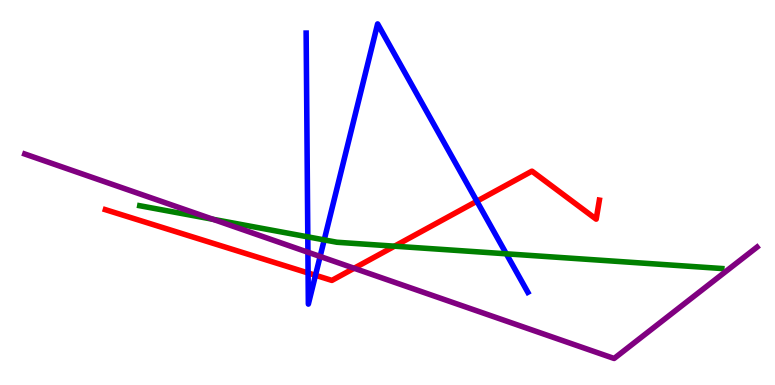[{'lines': ['blue', 'red'], 'intersections': [{'x': 3.98, 'y': 2.91}, {'x': 4.07, 'y': 2.85}, {'x': 6.15, 'y': 4.77}]}, {'lines': ['green', 'red'], 'intersections': [{'x': 5.09, 'y': 3.61}]}, {'lines': ['purple', 'red'], 'intersections': [{'x': 4.57, 'y': 3.03}]}, {'lines': ['blue', 'green'], 'intersections': [{'x': 3.97, 'y': 3.85}, {'x': 4.18, 'y': 3.77}, {'x': 6.53, 'y': 3.41}]}, {'lines': ['blue', 'purple'], 'intersections': [{'x': 3.97, 'y': 3.45}, {'x': 4.13, 'y': 3.34}]}, {'lines': ['green', 'purple'], 'intersections': [{'x': 2.75, 'y': 4.3}]}]